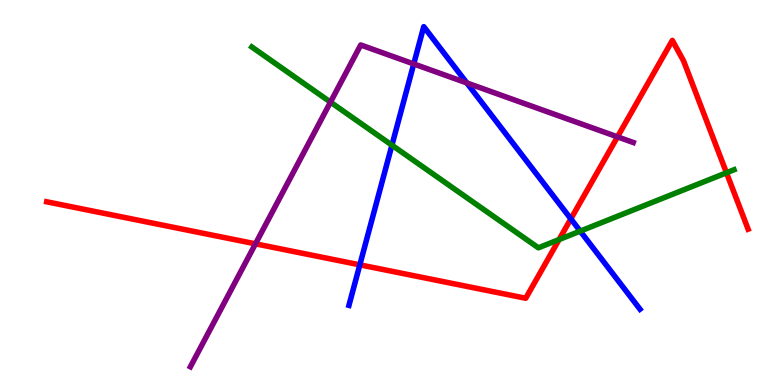[{'lines': ['blue', 'red'], 'intersections': [{'x': 4.64, 'y': 3.12}, {'x': 7.37, 'y': 4.32}]}, {'lines': ['green', 'red'], 'intersections': [{'x': 7.21, 'y': 3.78}, {'x': 9.37, 'y': 5.51}]}, {'lines': ['purple', 'red'], 'intersections': [{'x': 3.3, 'y': 3.67}, {'x': 7.97, 'y': 6.45}]}, {'lines': ['blue', 'green'], 'intersections': [{'x': 5.06, 'y': 6.23}, {'x': 7.49, 'y': 4.0}]}, {'lines': ['blue', 'purple'], 'intersections': [{'x': 5.34, 'y': 8.34}, {'x': 6.02, 'y': 7.85}]}, {'lines': ['green', 'purple'], 'intersections': [{'x': 4.26, 'y': 7.35}]}]